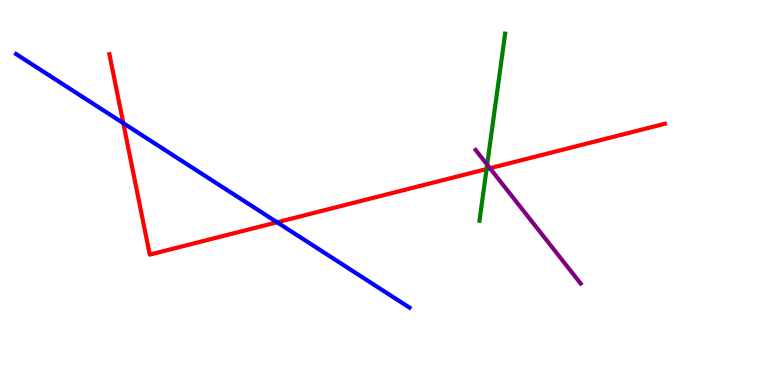[{'lines': ['blue', 'red'], 'intersections': [{'x': 1.59, 'y': 6.8}, {'x': 3.58, 'y': 4.23}]}, {'lines': ['green', 'red'], 'intersections': [{'x': 6.28, 'y': 5.61}]}, {'lines': ['purple', 'red'], 'intersections': [{'x': 6.32, 'y': 5.63}]}, {'lines': ['blue', 'green'], 'intersections': []}, {'lines': ['blue', 'purple'], 'intersections': []}, {'lines': ['green', 'purple'], 'intersections': [{'x': 6.29, 'y': 5.72}]}]